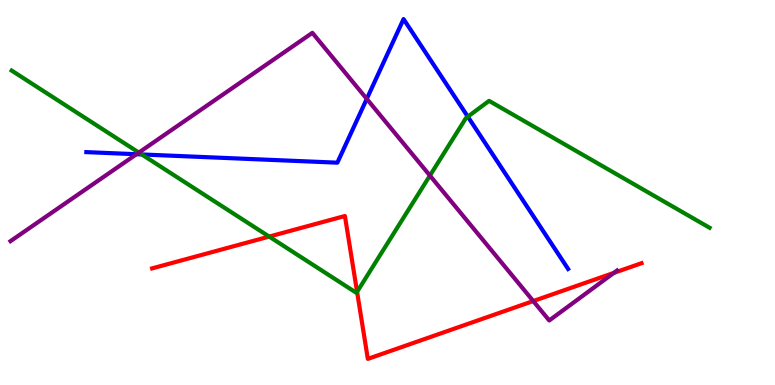[{'lines': ['blue', 'red'], 'intersections': []}, {'lines': ['green', 'red'], 'intersections': [{'x': 3.47, 'y': 3.85}, {'x': 4.61, 'y': 2.42}]}, {'lines': ['purple', 'red'], 'intersections': [{'x': 6.88, 'y': 2.18}, {'x': 7.92, 'y': 2.91}]}, {'lines': ['blue', 'green'], 'intersections': [{'x': 1.83, 'y': 5.99}, {'x': 6.04, 'y': 6.97}]}, {'lines': ['blue', 'purple'], 'intersections': [{'x': 1.76, 'y': 5.99}, {'x': 4.73, 'y': 7.43}]}, {'lines': ['green', 'purple'], 'intersections': [{'x': 1.79, 'y': 6.04}, {'x': 5.55, 'y': 5.44}]}]